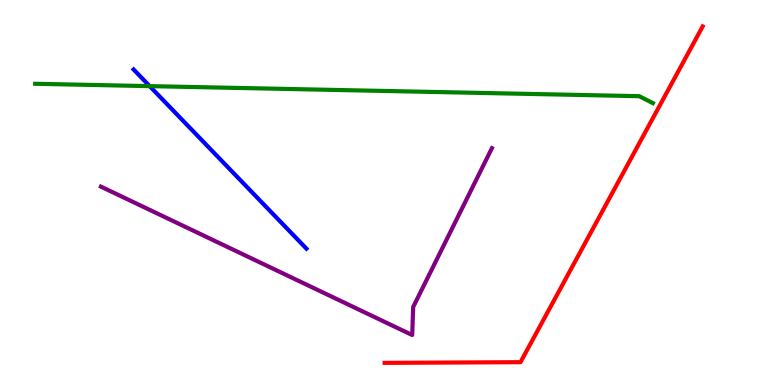[{'lines': ['blue', 'red'], 'intersections': []}, {'lines': ['green', 'red'], 'intersections': []}, {'lines': ['purple', 'red'], 'intersections': []}, {'lines': ['blue', 'green'], 'intersections': [{'x': 1.93, 'y': 7.76}]}, {'lines': ['blue', 'purple'], 'intersections': []}, {'lines': ['green', 'purple'], 'intersections': []}]